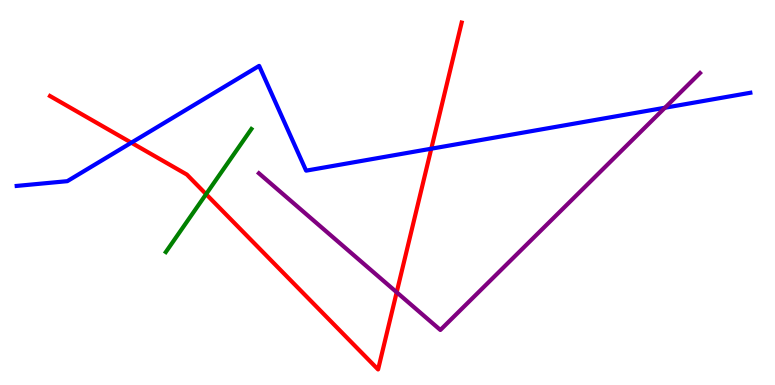[{'lines': ['blue', 'red'], 'intersections': [{'x': 1.69, 'y': 6.29}, {'x': 5.56, 'y': 6.14}]}, {'lines': ['green', 'red'], 'intersections': [{'x': 2.66, 'y': 4.96}]}, {'lines': ['purple', 'red'], 'intersections': [{'x': 5.12, 'y': 2.41}]}, {'lines': ['blue', 'green'], 'intersections': []}, {'lines': ['blue', 'purple'], 'intersections': [{'x': 8.58, 'y': 7.2}]}, {'lines': ['green', 'purple'], 'intersections': []}]